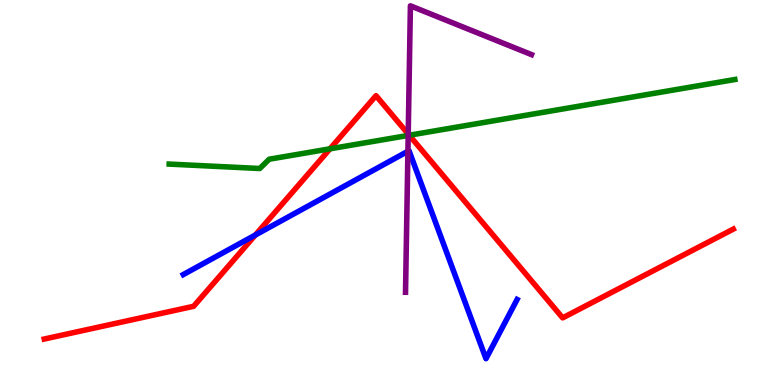[{'lines': ['blue', 'red'], 'intersections': [{'x': 3.29, 'y': 3.9}]}, {'lines': ['green', 'red'], 'intersections': [{'x': 4.26, 'y': 6.13}, {'x': 5.28, 'y': 6.49}]}, {'lines': ['purple', 'red'], 'intersections': [{'x': 5.27, 'y': 6.52}]}, {'lines': ['blue', 'green'], 'intersections': []}, {'lines': ['blue', 'purple'], 'intersections': [{'x': 5.26, 'y': 6.07}]}, {'lines': ['green', 'purple'], 'intersections': [{'x': 5.27, 'y': 6.48}]}]